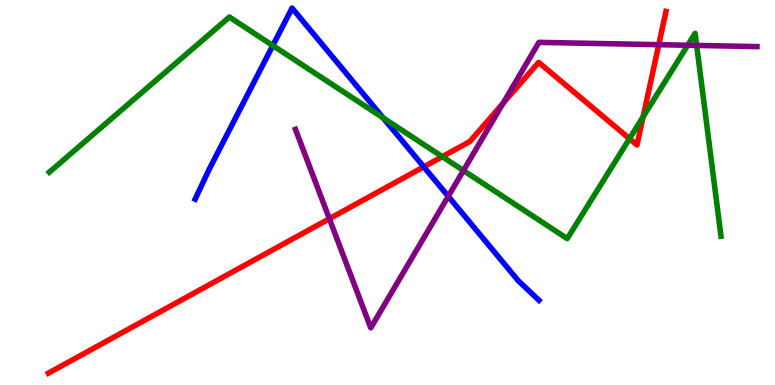[{'lines': ['blue', 'red'], 'intersections': [{'x': 5.47, 'y': 5.67}]}, {'lines': ['green', 'red'], 'intersections': [{'x': 5.71, 'y': 5.93}, {'x': 8.12, 'y': 6.4}, {'x': 8.3, 'y': 6.97}]}, {'lines': ['purple', 'red'], 'intersections': [{'x': 4.25, 'y': 4.32}, {'x': 6.49, 'y': 7.32}, {'x': 8.5, 'y': 8.84}]}, {'lines': ['blue', 'green'], 'intersections': [{'x': 3.52, 'y': 8.82}, {'x': 4.94, 'y': 6.94}]}, {'lines': ['blue', 'purple'], 'intersections': [{'x': 5.78, 'y': 4.9}]}, {'lines': ['green', 'purple'], 'intersections': [{'x': 5.98, 'y': 5.57}, {'x': 8.87, 'y': 8.82}, {'x': 8.99, 'y': 8.82}]}]